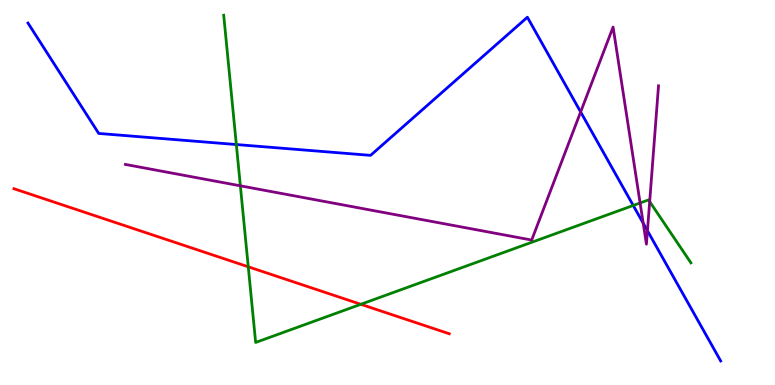[{'lines': ['blue', 'red'], 'intersections': []}, {'lines': ['green', 'red'], 'intersections': [{'x': 3.2, 'y': 3.07}, {'x': 4.66, 'y': 2.1}]}, {'lines': ['purple', 'red'], 'intersections': []}, {'lines': ['blue', 'green'], 'intersections': [{'x': 3.05, 'y': 6.25}, {'x': 8.17, 'y': 4.66}]}, {'lines': ['blue', 'purple'], 'intersections': [{'x': 7.49, 'y': 7.09}, {'x': 8.3, 'y': 4.2}, {'x': 8.35, 'y': 4.01}]}, {'lines': ['green', 'purple'], 'intersections': [{'x': 3.1, 'y': 5.17}, {'x': 8.26, 'y': 4.73}, {'x': 8.38, 'y': 4.76}]}]